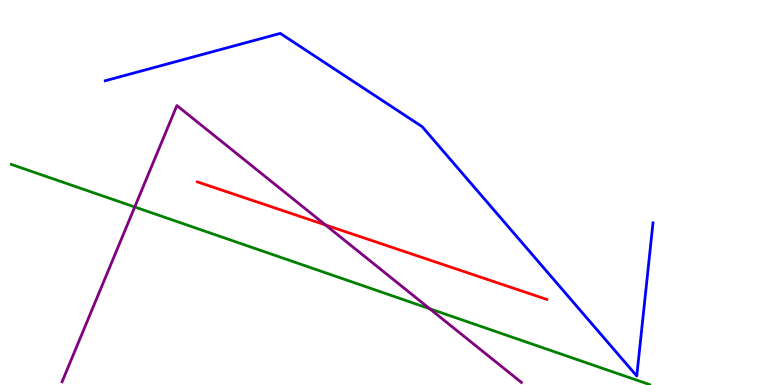[{'lines': ['blue', 'red'], 'intersections': []}, {'lines': ['green', 'red'], 'intersections': []}, {'lines': ['purple', 'red'], 'intersections': [{'x': 4.2, 'y': 4.16}]}, {'lines': ['blue', 'green'], 'intersections': []}, {'lines': ['blue', 'purple'], 'intersections': []}, {'lines': ['green', 'purple'], 'intersections': [{'x': 1.74, 'y': 4.62}, {'x': 5.54, 'y': 1.98}]}]